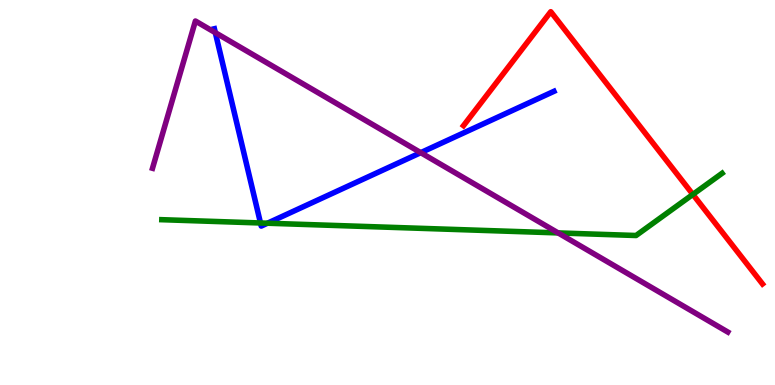[{'lines': ['blue', 'red'], 'intersections': []}, {'lines': ['green', 'red'], 'intersections': [{'x': 8.94, 'y': 4.95}]}, {'lines': ['purple', 'red'], 'intersections': []}, {'lines': ['blue', 'green'], 'intersections': [{'x': 3.36, 'y': 4.21}, {'x': 3.45, 'y': 4.2}]}, {'lines': ['blue', 'purple'], 'intersections': [{'x': 2.78, 'y': 9.15}, {'x': 5.43, 'y': 6.03}]}, {'lines': ['green', 'purple'], 'intersections': [{'x': 7.2, 'y': 3.95}]}]